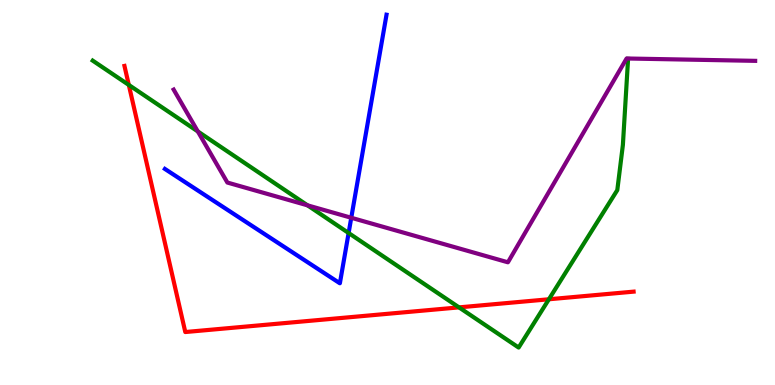[{'lines': ['blue', 'red'], 'intersections': []}, {'lines': ['green', 'red'], 'intersections': [{'x': 1.66, 'y': 7.79}, {'x': 5.92, 'y': 2.02}, {'x': 7.08, 'y': 2.23}]}, {'lines': ['purple', 'red'], 'intersections': []}, {'lines': ['blue', 'green'], 'intersections': [{'x': 4.5, 'y': 3.95}]}, {'lines': ['blue', 'purple'], 'intersections': [{'x': 4.53, 'y': 4.34}]}, {'lines': ['green', 'purple'], 'intersections': [{'x': 2.55, 'y': 6.59}, {'x': 3.97, 'y': 4.67}]}]